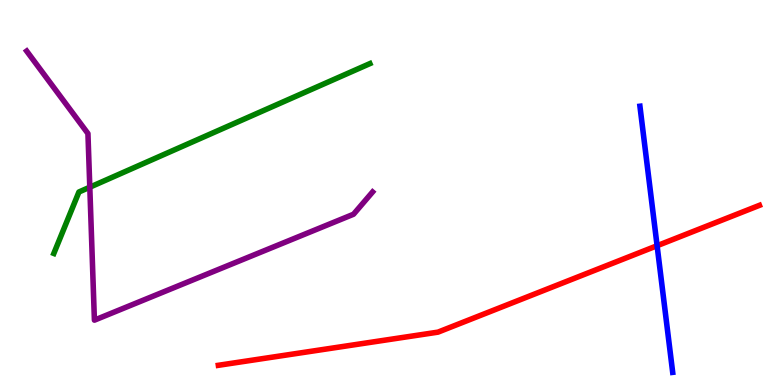[{'lines': ['blue', 'red'], 'intersections': [{'x': 8.48, 'y': 3.62}]}, {'lines': ['green', 'red'], 'intersections': []}, {'lines': ['purple', 'red'], 'intersections': []}, {'lines': ['blue', 'green'], 'intersections': []}, {'lines': ['blue', 'purple'], 'intersections': []}, {'lines': ['green', 'purple'], 'intersections': [{'x': 1.16, 'y': 5.14}]}]